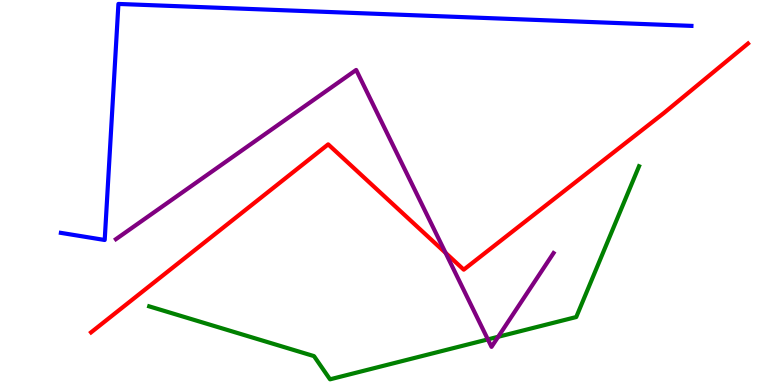[{'lines': ['blue', 'red'], 'intersections': []}, {'lines': ['green', 'red'], 'intersections': []}, {'lines': ['purple', 'red'], 'intersections': [{'x': 5.75, 'y': 3.43}]}, {'lines': ['blue', 'green'], 'intersections': []}, {'lines': ['blue', 'purple'], 'intersections': []}, {'lines': ['green', 'purple'], 'intersections': [{'x': 6.3, 'y': 1.18}, {'x': 6.43, 'y': 1.25}]}]